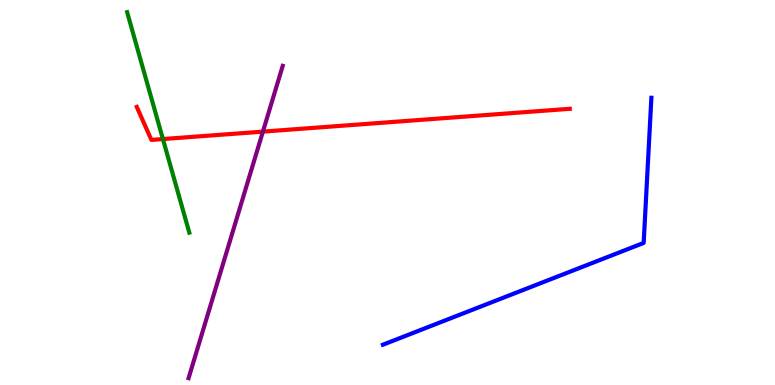[{'lines': ['blue', 'red'], 'intersections': []}, {'lines': ['green', 'red'], 'intersections': [{'x': 2.1, 'y': 6.39}]}, {'lines': ['purple', 'red'], 'intersections': [{'x': 3.39, 'y': 6.58}]}, {'lines': ['blue', 'green'], 'intersections': []}, {'lines': ['blue', 'purple'], 'intersections': []}, {'lines': ['green', 'purple'], 'intersections': []}]